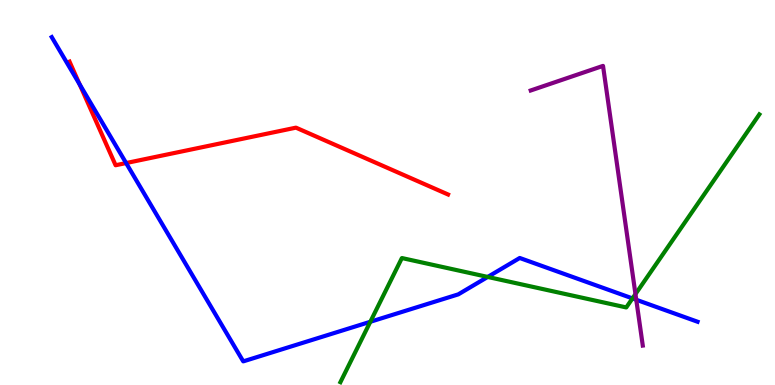[{'lines': ['blue', 'red'], 'intersections': [{'x': 1.03, 'y': 7.81}, {'x': 1.63, 'y': 5.76}]}, {'lines': ['green', 'red'], 'intersections': []}, {'lines': ['purple', 'red'], 'intersections': []}, {'lines': ['blue', 'green'], 'intersections': [{'x': 4.78, 'y': 1.64}, {'x': 6.29, 'y': 2.81}, {'x': 8.16, 'y': 2.25}]}, {'lines': ['blue', 'purple'], 'intersections': [{'x': 8.21, 'y': 2.21}]}, {'lines': ['green', 'purple'], 'intersections': [{'x': 8.2, 'y': 2.36}]}]